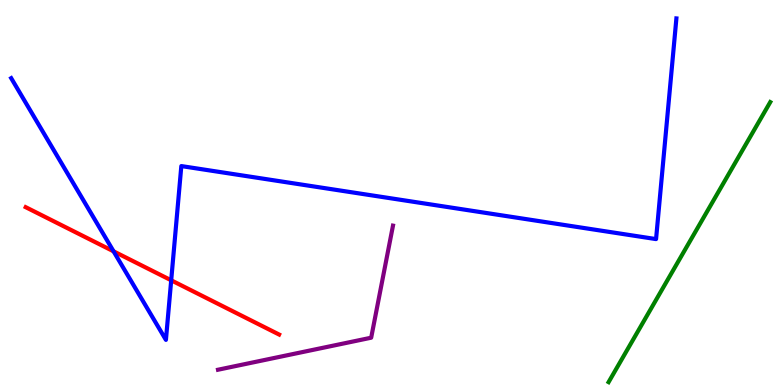[{'lines': ['blue', 'red'], 'intersections': [{'x': 1.47, 'y': 3.47}, {'x': 2.21, 'y': 2.72}]}, {'lines': ['green', 'red'], 'intersections': []}, {'lines': ['purple', 'red'], 'intersections': []}, {'lines': ['blue', 'green'], 'intersections': []}, {'lines': ['blue', 'purple'], 'intersections': []}, {'lines': ['green', 'purple'], 'intersections': []}]